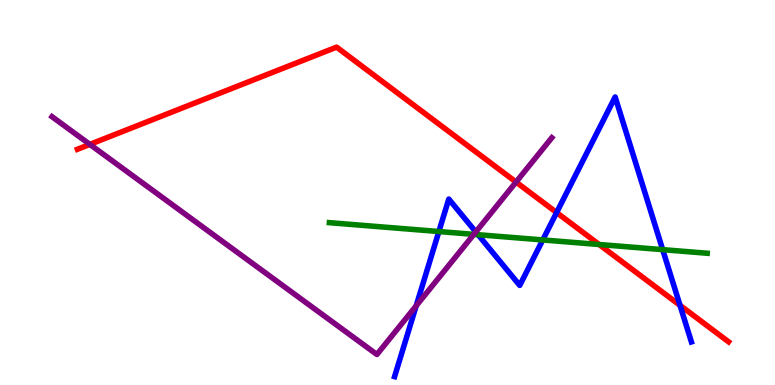[{'lines': ['blue', 'red'], 'intersections': [{'x': 7.18, 'y': 4.48}, {'x': 8.77, 'y': 2.07}]}, {'lines': ['green', 'red'], 'intersections': [{'x': 7.73, 'y': 3.65}]}, {'lines': ['purple', 'red'], 'intersections': [{'x': 1.16, 'y': 6.25}, {'x': 6.66, 'y': 5.27}]}, {'lines': ['blue', 'green'], 'intersections': [{'x': 5.66, 'y': 3.99}, {'x': 6.17, 'y': 3.9}, {'x': 7.0, 'y': 3.77}, {'x': 8.55, 'y': 3.52}]}, {'lines': ['blue', 'purple'], 'intersections': [{'x': 5.37, 'y': 2.06}, {'x': 6.14, 'y': 3.98}]}, {'lines': ['green', 'purple'], 'intersections': [{'x': 6.11, 'y': 3.91}]}]